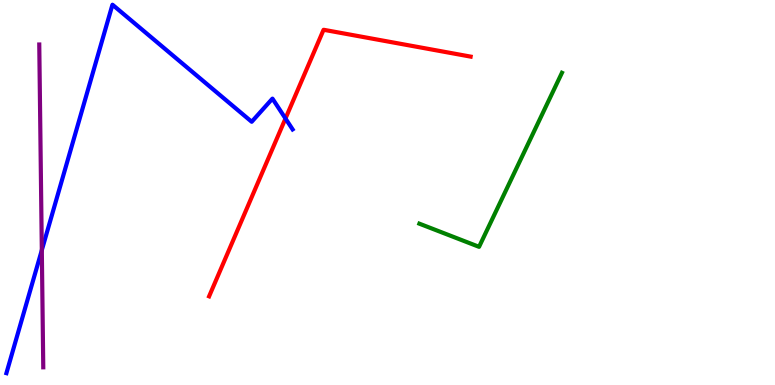[{'lines': ['blue', 'red'], 'intersections': [{'x': 3.68, 'y': 6.92}]}, {'lines': ['green', 'red'], 'intersections': []}, {'lines': ['purple', 'red'], 'intersections': []}, {'lines': ['blue', 'green'], 'intersections': []}, {'lines': ['blue', 'purple'], 'intersections': [{'x': 0.54, 'y': 3.5}]}, {'lines': ['green', 'purple'], 'intersections': []}]